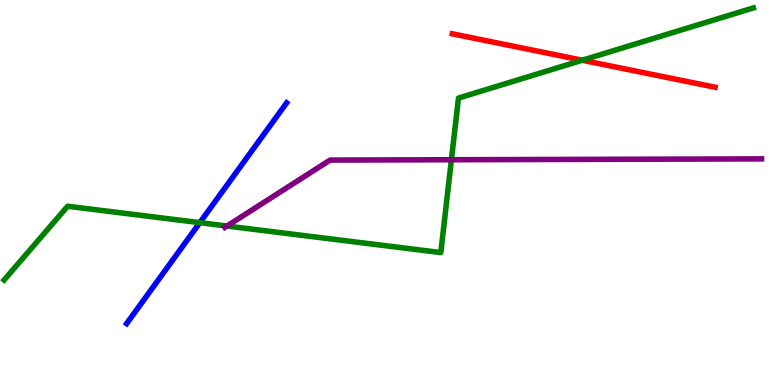[{'lines': ['blue', 'red'], 'intersections': []}, {'lines': ['green', 'red'], 'intersections': [{'x': 7.51, 'y': 8.44}]}, {'lines': ['purple', 'red'], 'intersections': []}, {'lines': ['blue', 'green'], 'intersections': [{'x': 2.58, 'y': 4.22}]}, {'lines': ['blue', 'purple'], 'intersections': []}, {'lines': ['green', 'purple'], 'intersections': [{'x': 2.93, 'y': 4.13}, {'x': 5.82, 'y': 5.85}]}]